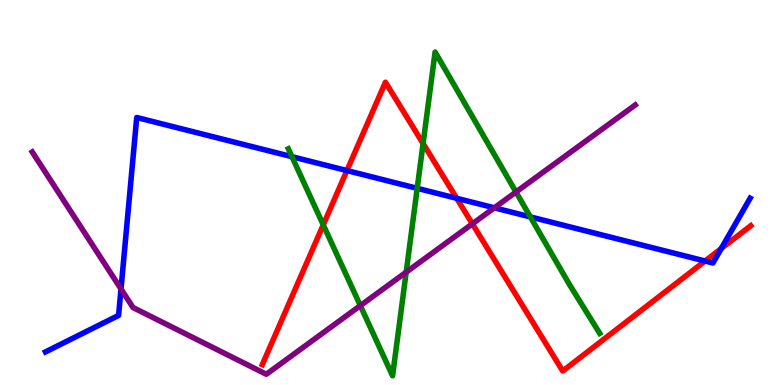[{'lines': ['blue', 'red'], 'intersections': [{'x': 4.48, 'y': 5.57}, {'x': 5.89, 'y': 4.85}, {'x': 9.1, 'y': 3.22}, {'x': 9.31, 'y': 3.54}]}, {'lines': ['green', 'red'], 'intersections': [{'x': 4.17, 'y': 4.16}, {'x': 5.46, 'y': 6.27}]}, {'lines': ['purple', 'red'], 'intersections': [{'x': 6.1, 'y': 4.19}]}, {'lines': ['blue', 'green'], 'intersections': [{'x': 3.77, 'y': 5.93}, {'x': 5.38, 'y': 5.11}, {'x': 6.84, 'y': 4.37}]}, {'lines': ['blue', 'purple'], 'intersections': [{'x': 1.56, 'y': 2.49}, {'x': 6.38, 'y': 4.6}]}, {'lines': ['green', 'purple'], 'intersections': [{'x': 4.65, 'y': 2.06}, {'x': 5.24, 'y': 2.93}, {'x': 6.66, 'y': 5.01}]}]